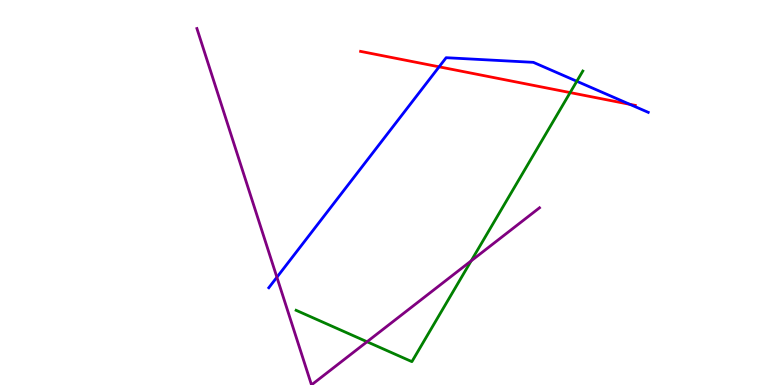[{'lines': ['blue', 'red'], 'intersections': [{'x': 5.67, 'y': 8.26}, {'x': 8.13, 'y': 7.29}]}, {'lines': ['green', 'red'], 'intersections': [{'x': 7.36, 'y': 7.6}]}, {'lines': ['purple', 'red'], 'intersections': []}, {'lines': ['blue', 'green'], 'intersections': [{'x': 7.44, 'y': 7.89}]}, {'lines': ['blue', 'purple'], 'intersections': [{'x': 3.57, 'y': 2.8}]}, {'lines': ['green', 'purple'], 'intersections': [{'x': 4.74, 'y': 1.12}, {'x': 6.08, 'y': 3.22}]}]